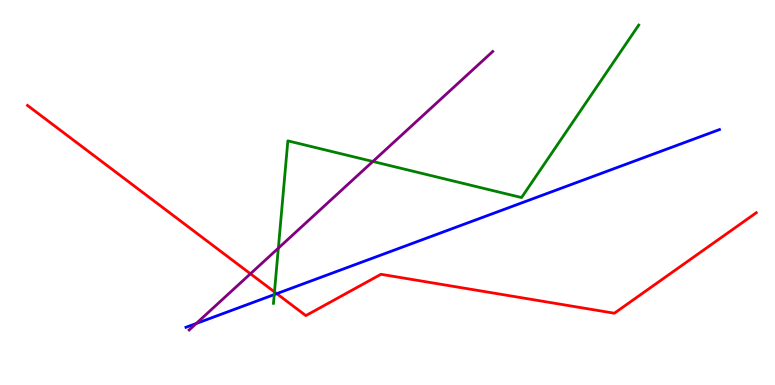[{'lines': ['blue', 'red'], 'intersections': [{'x': 3.57, 'y': 2.37}]}, {'lines': ['green', 'red'], 'intersections': [{'x': 3.54, 'y': 2.42}]}, {'lines': ['purple', 'red'], 'intersections': [{'x': 3.23, 'y': 2.89}]}, {'lines': ['blue', 'green'], 'intersections': [{'x': 3.54, 'y': 2.35}]}, {'lines': ['blue', 'purple'], 'intersections': [{'x': 2.53, 'y': 1.6}]}, {'lines': ['green', 'purple'], 'intersections': [{'x': 3.59, 'y': 3.55}, {'x': 4.81, 'y': 5.81}]}]